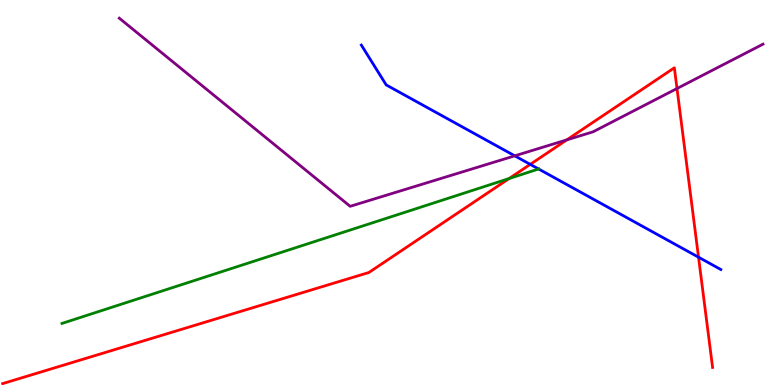[{'lines': ['blue', 'red'], 'intersections': [{'x': 6.84, 'y': 5.73}, {'x': 9.01, 'y': 3.32}]}, {'lines': ['green', 'red'], 'intersections': [{'x': 6.57, 'y': 5.36}]}, {'lines': ['purple', 'red'], 'intersections': [{'x': 7.31, 'y': 6.37}, {'x': 8.74, 'y': 7.7}]}, {'lines': ['blue', 'green'], 'intersections': [{'x': 6.95, 'y': 5.61}]}, {'lines': ['blue', 'purple'], 'intersections': [{'x': 6.64, 'y': 5.95}]}, {'lines': ['green', 'purple'], 'intersections': []}]